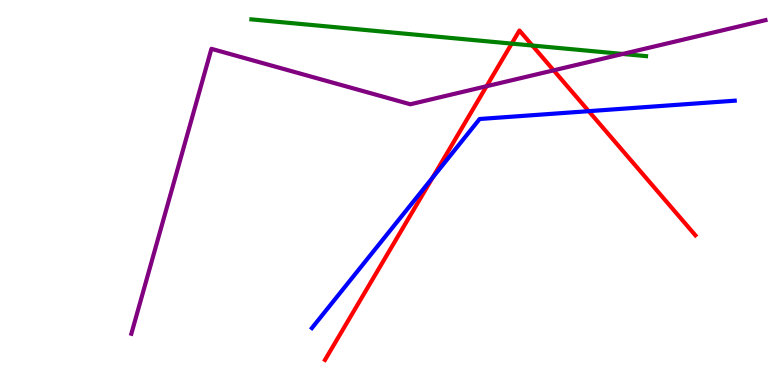[{'lines': ['blue', 'red'], 'intersections': [{'x': 5.58, 'y': 5.39}, {'x': 7.6, 'y': 7.11}]}, {'lines': ['green', 'red'], 'intersections': [{'x': 6.6, 'y': 8.87}, {'x': 6.87, 'y': 8.82}]}, {'lines': ['purple', 'red'], 'intersections': [{'x': 6.28, 'y': 7.76}, {'x': 7.14, 'y': 8.17}]}, {'lines': ['blue', 'green'], 'intersections': []}, {'lines': ['blue', 'purple'], 'intersections': []}, {'lines': ['green', 'purple'], 'intersections': [{'x': 8.04, 'y': 8.6}]}]